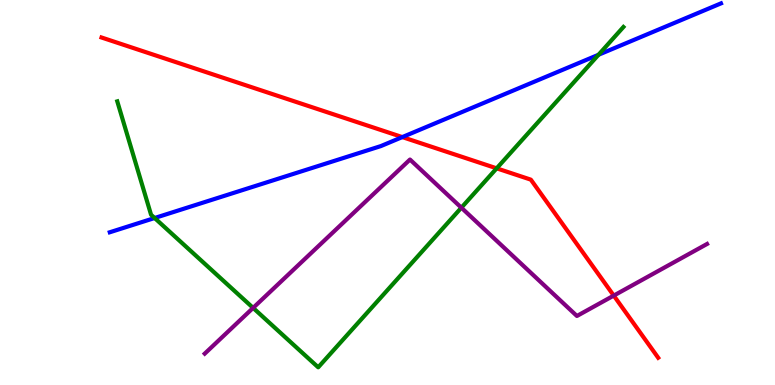[{'lines': ['blue', 'red'], 'intersections': [{'x': 5.19, 'y': 6.44}]}, {'lines': ['green', 'red'], 'intersections': [{'x': 6.41, 'y': 5.63}]}, {'lines': ['purple', 'red'], 'intersections': [{'x': 7.92, 'y': 2.32}]}, {'lines': ['blue', 'green'], 'intersections': [{'x': 2.0, 'y': 4.34}, {'x': 7.72, 'y': 8.58}]}, {'lines': ['blue', 'purple'], 'intersections': []}, {'lines': ['green', 'purple'], 'intersections': [{'x': 3.27, 'y': 2.0}, {'x': 5.95, 'y': 4.61}]}]